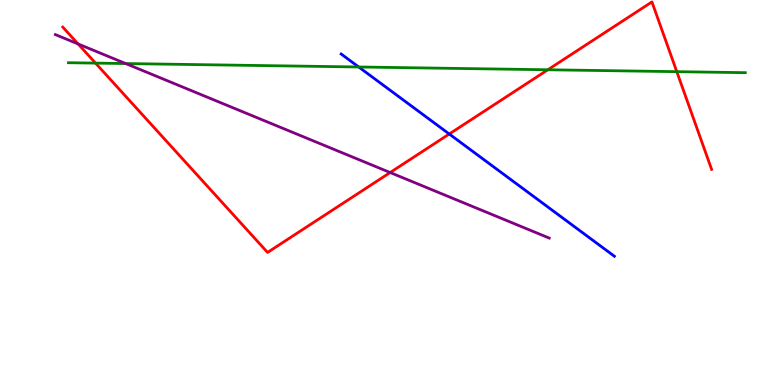[{'lines': ['blue', 'red'], 'intersections': [{'x': 5.8, 'y': 6.52}]}, {'lines': ['green', 'red'], 'intersections': [{'x': 1.23, 'y': 8.36}, {'x': 7.07, 'y': 8.19}, {'x': 8.73, 'y': 8.14}]}, {'lines': ['purple', 'red'], 'intersections': [{'x': 1.01, 'y': 8.86}, {'x': 5.03, 'y': 5.52}]}, {'lines': ['blue', 'green'], 'intersections': [{'x': 4.63, 'y': 8.26}]}, {'lines': ['blue', 'purple'], 'intersections': []}, {'lines': ['green', 'purple'], 'intersections': [{'x': 1.62, 'y': 8.35}]}]